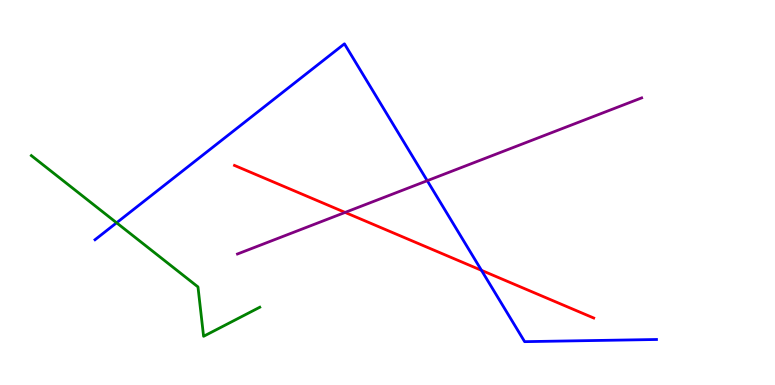[{'lines': ['blue', 'red'], 'intersections': [{'x': 6.21, 'y': 2.98}]}, {'lines': ['green', 'red'], 'intersections': []}, {'lines': ['purple', 'red'], 'intersections': [{'x': 4.45, 'y': 4.48}]}, {'lines': ['blue', 'green'], 'intersections': [{'x': 1.5, 'y': 4.21}]}, {'lines': ['blue', 'purple'], 'intersections': [{'x': 5.51, 'y': 5.31}]}, {'lines': ['green', 'purple'], 'intersections': []}]